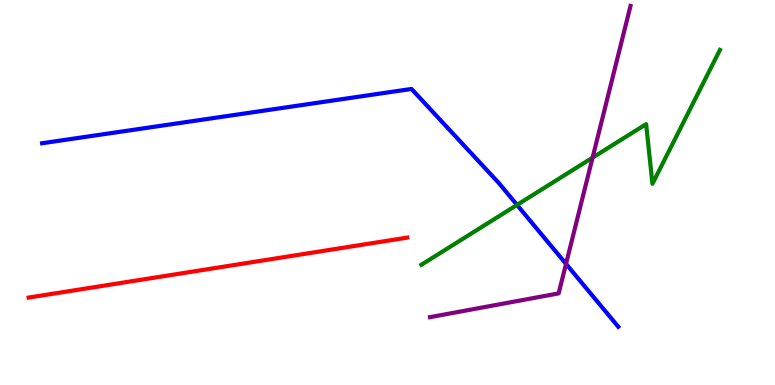[{'lines': ['blue', 'red'], 'intersections': []}, {'lines': ['green', 'red'], 'intersections': []}, {'lines': ['purple', 'red'], 'intersections': []}, {'lines': ['blue', 'green'], 'intersections': [{'x': 6.67, 'y': 4.68}]}, {'lines': ['blue', 'purple'], 'intersections': [{'x': 7.3, 'y': 3.15}]}, {'lines': ['green', 'purple'], 'intersections': [{'x': 7.65, 'y': 5.91}]}]